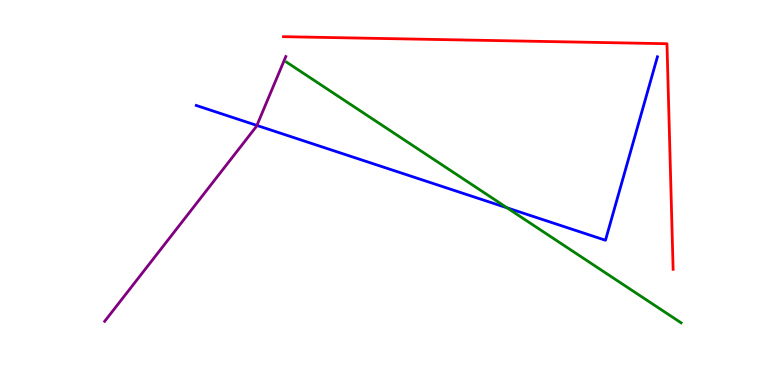[{'lines': ['blue', 'red'], 'intersections': []}, {'lines': ['green', 'red'], 'intersections': []}, {'lines': ['purple', 'red'], 'intersections': []}, {'lines': ['blue', 'green'], 'intersections': [{'x': 6.54, 'y': 4.6}]}, {'lines': ['blue', 'purple'], 'intersections': [{'x': 3.31, 'y': 6.74}]}, {'lines': ['green', 'purple'], 'intersections': []}]